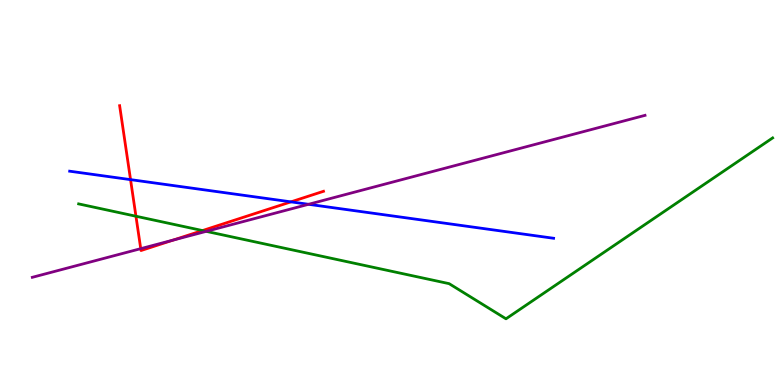[{'lines': ['blue', 'red'], 'intersections': [{'x': 1.68, 'y': 5.33}, {'x': 3.75, 'y': 4.76}]}, {'lines': ['green', 'red'], 'intersections': [{'x': 1.75, 'y': 4.38}, {'x': 2.61, 'y': 4.01}]}, {'lines': ['purple', 'red'], 'intersections': [{'x': 1.82, 'y': 3.54}, {'x': 2.24, 'y': 3.76}]}, {'lines': ['blue', 'green'], 'intersections': []}, {'lines': ['blue', 'purple'], 'intersections': [{'x': 3.98, 'y': 4.69}]}, {'lines': ['green', 'purple'], 'intersections': [{'x': 2.66, 'y': 3.99}]}]